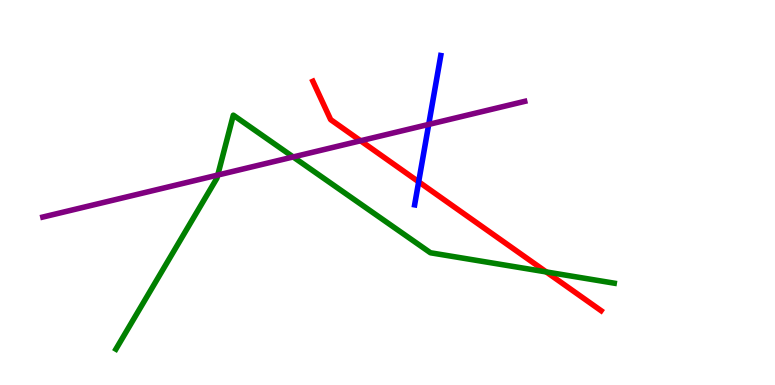[{'lines': ['blue', 'red'], 'intersections': [{'x': 5.4, 'y': 5.28}]}, {'lines': ['green', 'red'], 'intersections': [{'x': 7.05, 'y': 2.94}]}, {'lines': ['purple', 'red'], 'intersections': [{'x': 4.65, 'y': 6.34}]}, {'lines': ['blue', 'green'], 'intersections': []}, {'lines': ['blue', 'purple'], 'intersections': [{'x': 5.53, 'y': 6.77}]}, {'lines': ['green', 'purple'], 'intersections': [{'x': 2.81, 'y': 5.45}, {'x': 3.78, 'y': 5.92}]}]